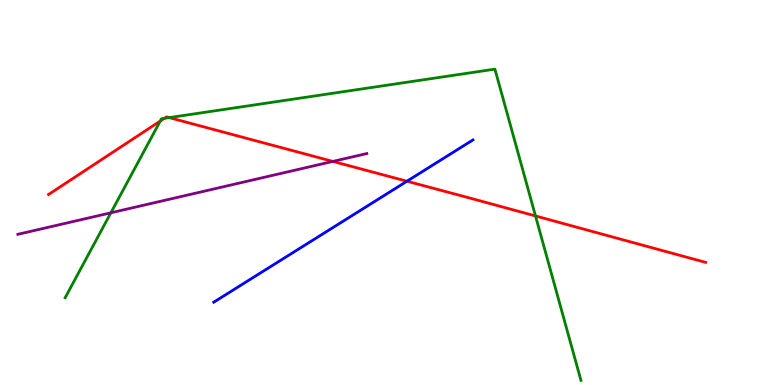[{'lines': ['blue', 'red'], 'intersections': [{'x': 5.25, 'y': 5.29}]}, {'lines': ['green', 'red'], 'intersections': [{'x': 2.07, 'y': 6.86}, {'x': 2.12, 'y': 6.93}, {'x': 2.18, 'y': 6.95}, {'x': 6.91, 'y': 4.39}]}, {'lines': ['purple', 'red'], 'intersections': [{'x': 4.3, 'y': 5.81}]}, {'lines': ['blue', 'green'], 'intersections': []}, {'lines': ['blue', 'purple'], 'intersections': []}, {'lines': ['green', 'purple'], 'intersections': [{'x': 1.43, 'y': 4.47}]}]